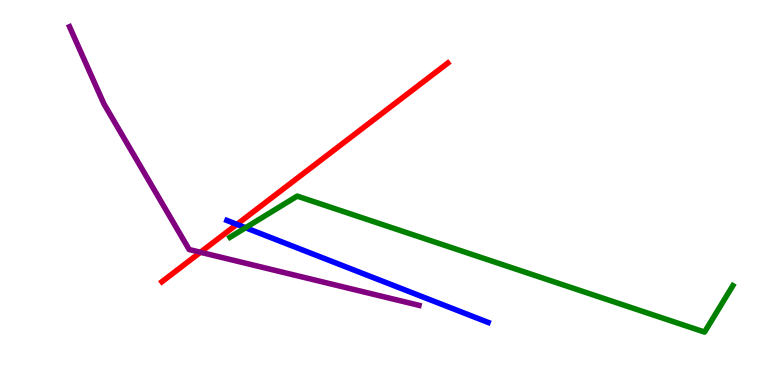[{'lines': ['blue', 'red'], 'intersections': [{'x': 3.06, 'y': 4.17}]}, {'lines': ['green', 'red'], 'intersections': []}, {'lines': ['purple', 'red'], 'intersections': [{'x': 2.59, 'y': 3.45}]}, {'lines': ['blue', 'green'], 'intersections': [{'x': 3.17, 'y': 4.08}]}, {'lines': ['blue', 'purple'], 'intersections': []}, {'lines': ['green', 'purple'], 'intersections': []}]